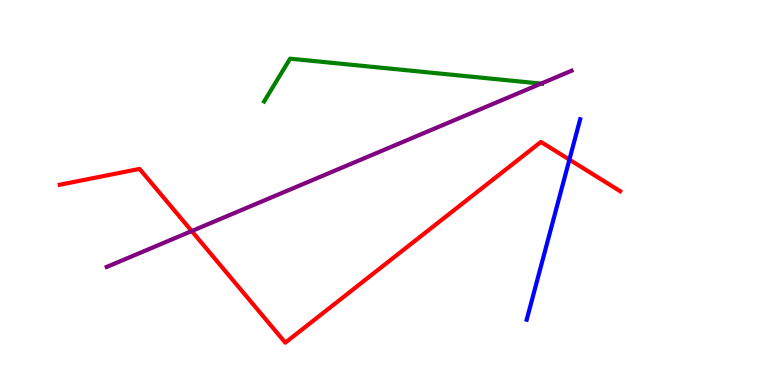[{'lines': ['blue', 'red'], 'intersections': [{'x': 7.35, 'y': 5.85}]}, {'lines': ['green', 'red'], 'intersections': []}, {'lines': ['purple', 'red'], 'intersections': [{'x': 2.47, 'y': 4.0}]}, {'lines': ['blue', 'green'], 'intersections': []}, {'lines': ['blue', 'purple'], 'intersections': []}, {'lines': ['green', 'purple'], 'intersections': [{'x': 6.98, 'y': 7.83}]}]